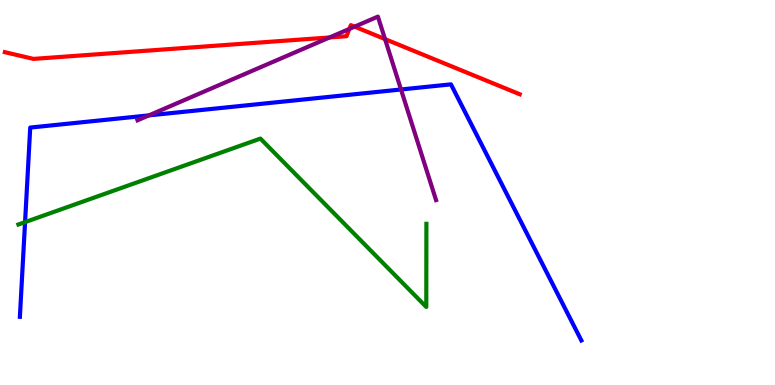[{'lines': ['blue', 'red'], 'intersections': []}, {'lines': ['green', 'red'], 'intersections': []}, {'lines': ['purple', 'red'], 'intersections': [{'x': 4.25, 'y': 9.03}, {'x': 4.51, 'y': 9.25}, {'x': 4.58, 'y': 9.31}, {'x': 4.97, 'y': 8.98}]}, {'lines': ['blue', 'green'], 'intersections': [{'x': 0.323, 'y': 4.23}]}, {'lines': ['blue', 'purple'], 'intersections': [{'x': 1.92, 'y': 7.0}, {'x': 5.17, 'y': 7.68}]}, {'lines': ['green', 'purple'], 'intersections': []}]